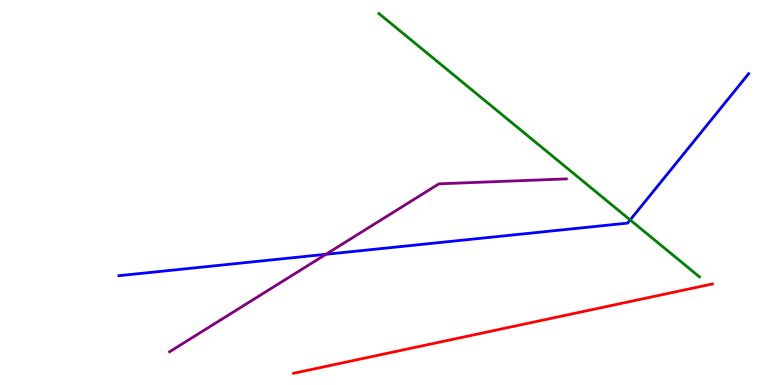[{'lines': ['blue', 'red'], 'intersections': []}, {'lines': ['green', 'red'], 'intersections': []}, {'lines': ['purple', 'red'], 'intersections': []}, {'lines': ['blue', 'green'], 'intersections': [{'x': 8.13, 'y': 4.29}]}, {'lines': ['blue', 'purple'], 'intersections': [{'x': 4.21, 'y': 3.39}]}, {'lines': ['green', 'purple'], 'intersections': []}]